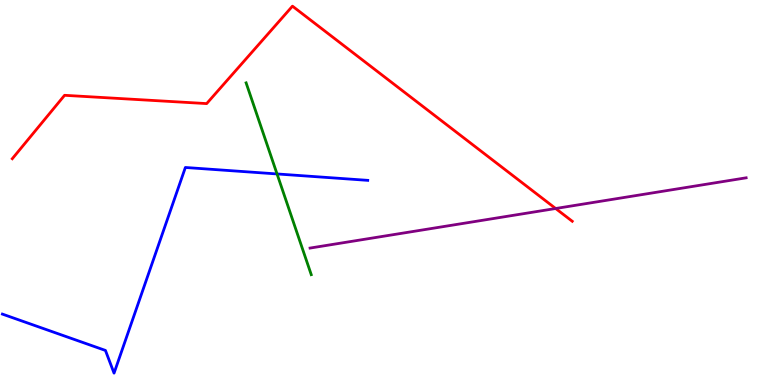[{'lines': ['blue', 'red'], 'intersections': []}, {'lines': ['green', 'red'], 'intersections': []}, {'lines': ['purple', 'red'], 'intersections': [{'x': 7.17, 'y': 4.58}]}, {'lines': ['blue', 'green'], 'intersections': [{'x': 3.57, 'y': 5.48}]}, {'lines': ['blue', 'purple'], 'intersections': []}, {'lines': ['green', 'purple'], 'intersections': []}]